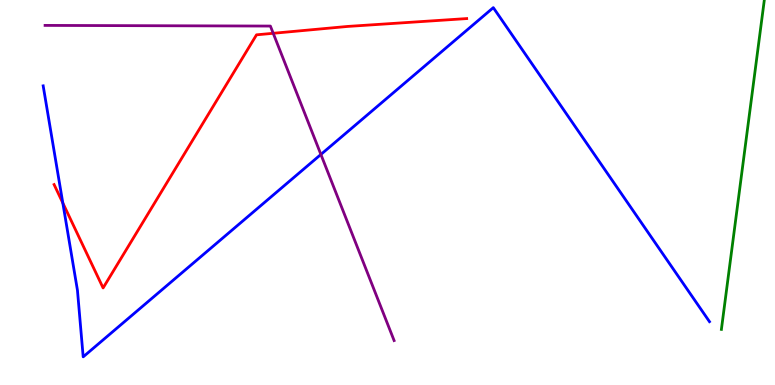[{'lines': ['blue', 'red'], 'intersections': [{'x': 0.81, 'y': 4.73}]}, {'lines': ['green', 'red'], 'intersections': []}, {'lines': ['purple', 'red'], 'intersections': [{'x': 3.53, 'y': 9.14}]}, {'lines': ['blue', 'green'], 'intersections': []}, {'lines': ['blue', 'purple'], 'intersections': [{'x': 4.14, 'y': 5.99}]}, {'lines': ['green', 'purple'], 'intersections': []}]